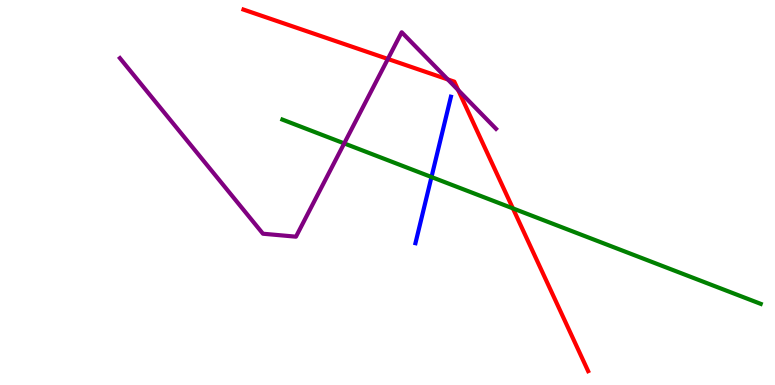[{'lines': ['blue', 'red'], 'intersections': []}, {'lines': ['green', 'red'], 'intersections': [{'x': 6.62, 'y': 4.59}]}, {'lines': ['purple', 'red'], 'intersections': [{'x': 5.0, 'y': 8.47}, {'x': 5.78, 'y': 7.94}, {'x': 5.91, 'y': 7.66}]}, {'lines': ['blue', 'green'], 'intersections': [{'x': 5.57, 'y': 5.4}]}, {'lines': ['blue', 'purple'], 'intersections': []}, {'lines': ['green', 'purple'], 'intersections': [{'x': 4.44, 'y': 6.28}]}]